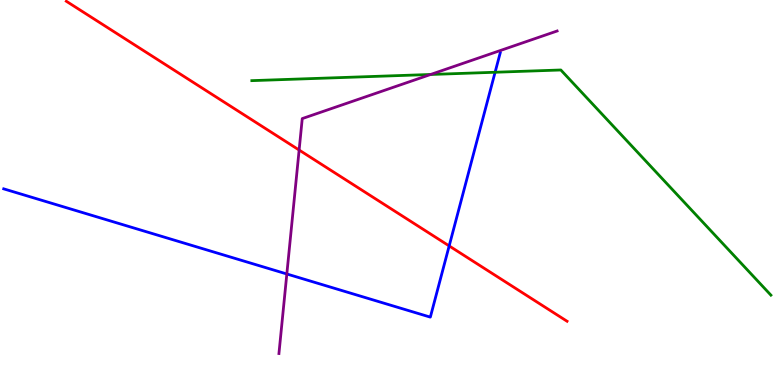[{'lines': ['blue', 'red'], 'intersections': [{'x': 5.8, 'y': 3.61}]}, {'lines': ['green', 'red'], 'intersections': []}, {'lines': ['purple', 'red'], 'intersections': [{'x': 3.86, 'y': 6.1}]}, {'lines': ['blue', 'green'], 'intersections': [{'x': 6.39, 'y': 8.12}]}, {'lines': ['blue', 'purple'], 'intersections': [{'x': 3.7, 'y': 2.88}]}, {'lines': ['green', 'purple'], 'intersections': [{'x': 5.56, 'y': 8.07}]}]